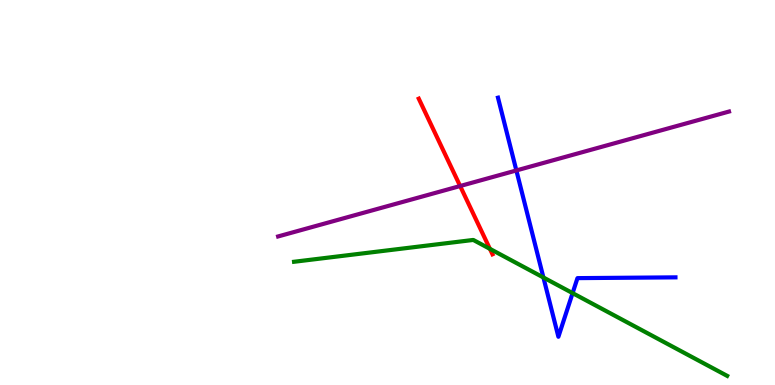[{'lines': ['blue', 'red'], 'intersections': []}, {'lines': ['green', 'red'], 'intersections': [{'x': 6.32, 'y': 3.54}]}, {'lines': ['purple', 'red'], 'intersections': [{'x': 5.94, 'y': 5.17}]}, {'lines': ['blue', 'green'], 'intersections': [{'x': 7.01, 'y': 2.79}, {'x': 7.39, 'y': 2.39}]}, {'lines': ['blue', 'purple'], 'intersections': [{'x': 6.66, 'y': 5.57}]}, {'lines': ['green', 'purple'], 'intersections': []}]